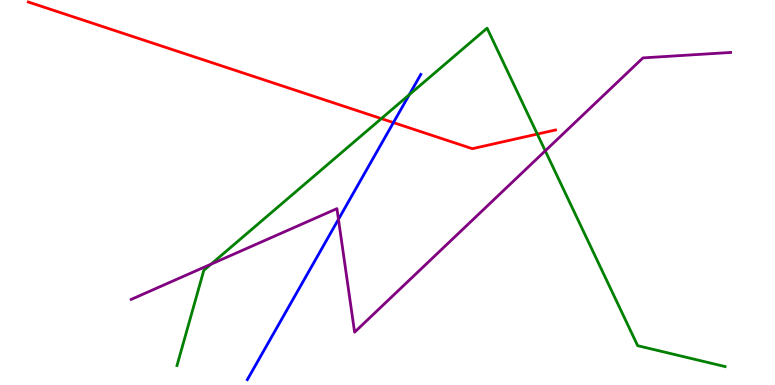[{'lines': ['blue', 'red'], 'intersections': [{'x': 5.08, 'y': 6.82}]}, {'lines': ['green', 'red'], 'intersections': [{'x': 4.92, 'y': 6.92}, {'x': 6.93, 'y': 6.52}]}, {'lines': ['purple', 'red'], 'intersections': []}, {'lines': ['blue', 'green'], 'intersections': [{'x': 5.28, 'y': 7.54}]}, {'lines': ['blue', 'purple'], 'intersections': [{'x': 4.37, 'y': 4.3}]}, {'lines': ['green', 'purple'], 'intersections': [{'x': 2.72, 'y': 3.14}, {'x': 7.04, 'y': 6.08}]}]